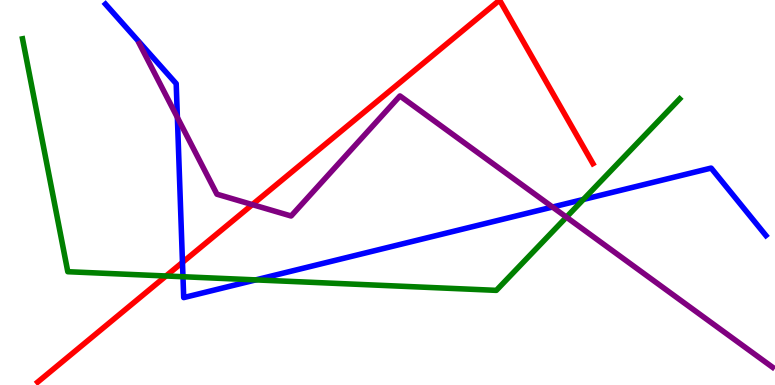[{'lines': ['blue', 'red'], 'intersections': [{'x': 2.35, 'y': 3.19}]}, {'lines': ['green', 'red'], 'intersections': [{'x': 2.14, 'y': 2.83}]}, {'lines': ['purple', 'red'], 'intersections': [{'x': 3.26, 'y': 4.69}]}, {'lines': ['blue', 'green'], 'intersections': [{'x': 2.36, 'y': 2.81}, {'x': 3.3, 'y': 2.73}, {'x': 7.53, 'y': 4.82}]}, {'lines': ['blue', 'purple'], 'intersections': [{'x': 2.29, 'y': 6.95}, {'x': 7.13, 'y': 4.62}]}, {'lines': ['green', 'purple'], 'intersections': [{'x': 7.31, 'y': 4.36}]}]